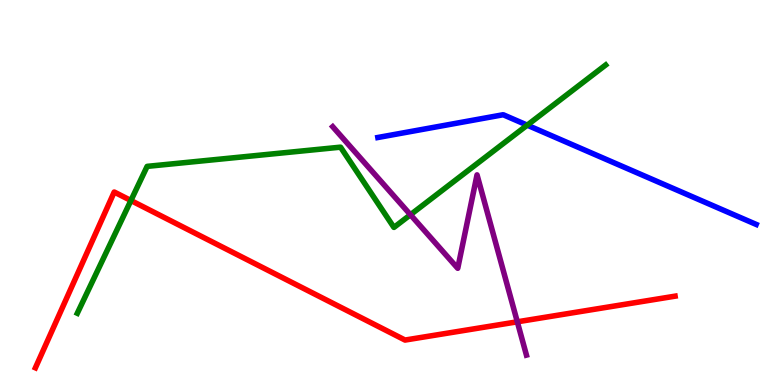[{'lines': ['blue', 'red'], 'intersections': []}, {'lines': ['green', 'red'], 'intersections': [{'x': 1.69, 'y': 4.79}]}, {'lines': ['purple', 'red'], 'intersections': [{'x': 6.68, 'y': 1.64}]}, {'lines': ['blue', 'green'], 'intersections': [{'x': 6.8, 'y': 6.75}]}, {'lines': ['blue', 'purple'], 'intersections': []}, {'lines': ['green', 'purple'], 'intersections': [{'x': 5.3, 'y': 4.42}]}]